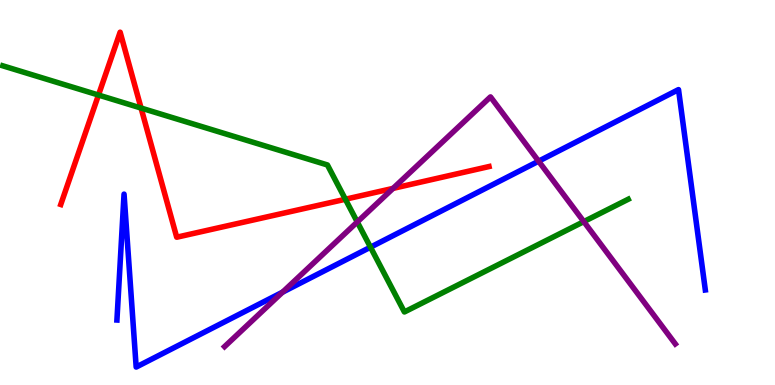[{'lines': ['blue', 'red'], 'intersections': []}, {'lines': ['green', 'red'], 'intersections': [{'x': 1.27, 'y': 7.53}, {'x': 1.82, 'y': 7.19}, {'x': 4.46, 'y': 4.83}]}, {'lines': ['purple', 'red'], 'intersections': [{'x': 5.07, 'y': 5.11}]}, {'lines': ['blue', 'green'], 'intersections': [{'x': 4.78, 'y': 3.58}]}, {'lines': ['blue', 'purple'], 'intersections': [{'x': 3.65, 'y': 2.41}, {'x': 6.95, 'y': 5.81}]}, {'lines': ['green', 'purple'], 'intersections': [{'x': 4.61, 'y': 4.23}, {'x': 7.53, 'y': 4.24}]}]